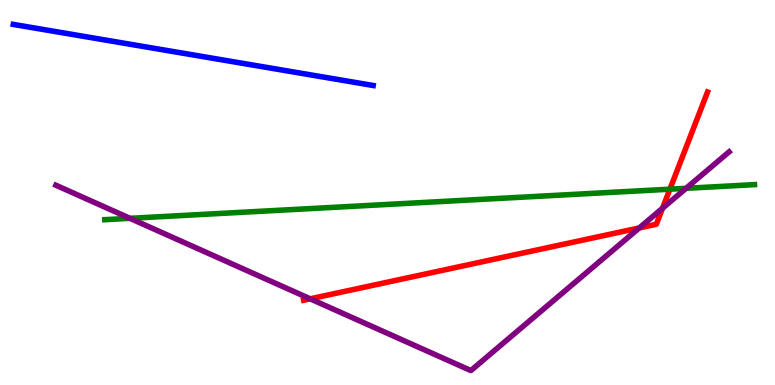[{'lines': ['blue', 'red'], 'intersections': []}, {'lines': ['green', 'red'], 'intersections': [{'x': 8.64, 'y': 5.09}]}, {'lines': ['purple', 'red'], 'intersections': [{'x': 4.0, 'y': 2.24}, {'x': 8.25, 'y': 4.08}, {'x': 8.55, 'y': 4.59}]}, {'lines': ['blue', 'green'], 'intersections': []}, {'lines': ['blue', 'purple'], 'intersections': []}, {'lines': ['green', 'purple'], 'intersections': [{'x': 1.68, 'y': 4.33}, {'x': 8.85, 'y': 5.11}]}]